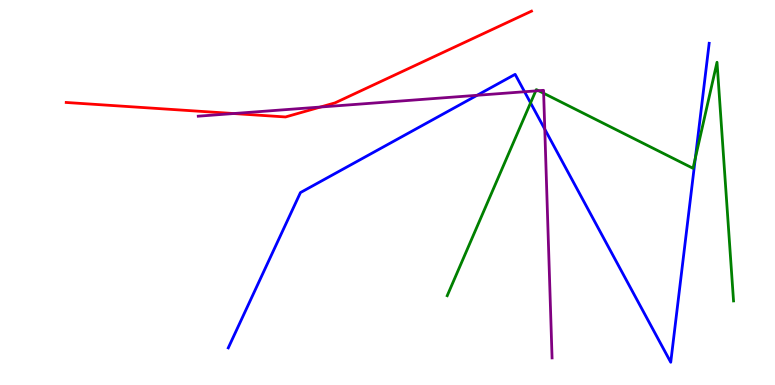[{'lines': ['blue', 'red'], 'intersections': []}, {'lines': ['green', 'red'], 'intersections': []}, {'lines': ['purple', 'red'], 'intersections': [{'x': 3.02, 'y': 7.05}, {'x': 4.13, 'y': 7.22}]}, {'lines': ['blue', 'green'], 'intersections': [{'x': 6.85, 'y': 7.33}, {'x': 8.97, 'y': 5.89}]}, {'lines': ['blue', 'purple'], 'intersections': [{'x': 6.16, 'y': 7.52}, {'x': 6.77, 'y': 7.62}, {'x': 7.03, 'y': 6.64}]}, {'lines': ['green', 'purple'], 'intersections': [{'x': 6.91, 'y': 7.64}, {'x': 6.95, 'y': 7.64}, {'x': 7.01, 'y': 7.58}]}]